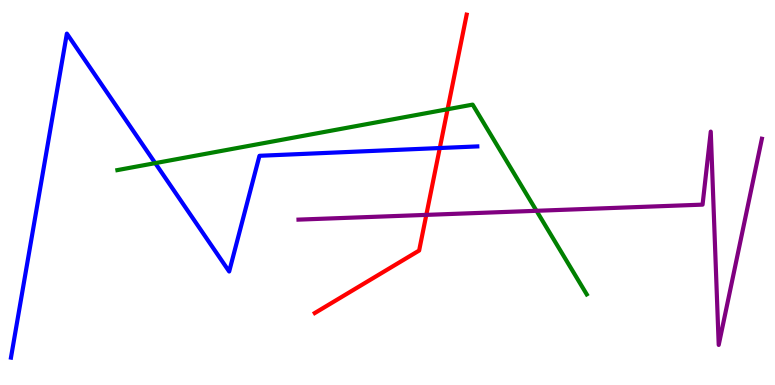[{'lines': ['blue', 'red'], 'intersections': [{'x': 5.67, 'y': 6.16}]}, {'lines': ['green', 'red'], 'intersections': [{'x': 5.78, 'y': 7.16}]}, {'lines': ['purple', 'red'], 'intersections': [{'x': 5.5, 'y': 4.42}]}, {'lines': ['blue', 'green'], 'intersections': [{'x': 2.0, 'y': 5.76}]}, {'lines': ['blue', 'purple'], 'intersections': []}, {'lines': ['green', 'purple'], 'intersections': [{'x': 6.92, 'y': 4.52}]}]